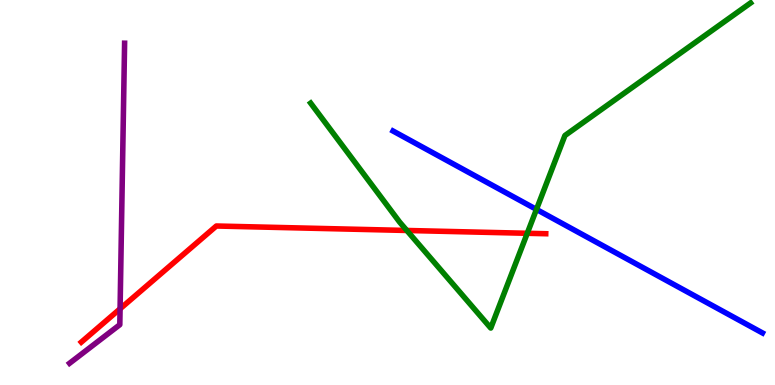[{'lines': ['blue', 'red'], 'intersections': []}, {'lines': ['green', 'red'], 'intersections': [{'x': 5.25, 'y': 4.01}, {'x': 6.8, 'y': 3.94}]}, {'lines': ['purple', 'red'], 'intersections': [{'x': 1.55, 'y': 1.98}]}, {'lines': ['blue', 'green'], 'intersections': [{'x': 6.92, 'y': 4.56}]}, {'lines': ['blue', 'purple'], 'intersections': []}, {'lines': ['green', 'purple'], 'intersections': []}]